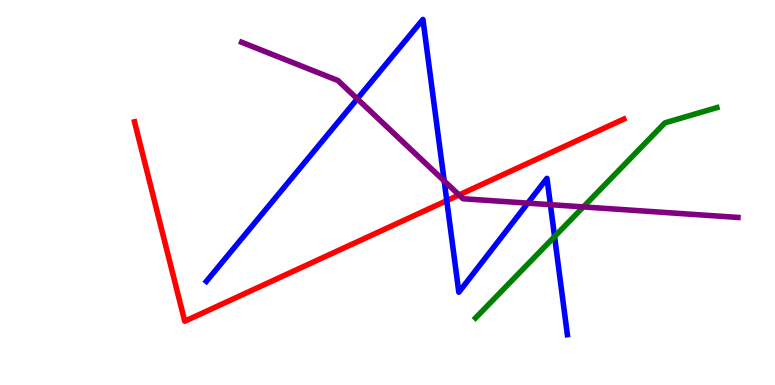[{'lines': ['blue', 'red'], 'intersections': [{'x': 5.76, 'y': 4.79}]}, {'lines': ['green', 'red'], 'intersections': []}, {'lines': ['purple', 'red'], 'intersections': [{'x': 5.92, 'y': 4.94}]}, {'lines': ['blue', 'green'], 'intersections': [{'x': 7.16, 'y': 3.86}]}, {'lines': ['blue', 'purple'], 'intersections': [{'x': 4.61, 'y': 7.43}, {'x': 5.73, 'y': 5.3}, {'x': 6.81, 'y': 4.72}, {'x': 7.1, 'y': 4.68}]}, {'lines': ['green', 'purple'], 'intersections': [{'x': 7.53, 'y': 4.63}]}]